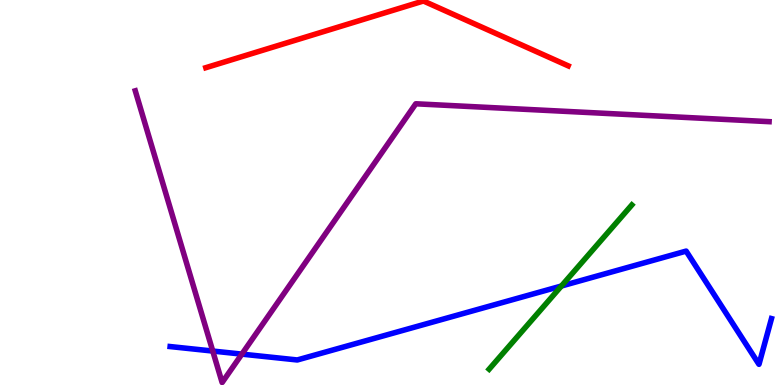[{'lines': ['blue', 'red'], 'intersections': []}, {'lines': ['green', 'red'], 'intersections': []}, {'lines': ['purple', 'red'], 'intersections': []}, {'lines': ['blue', 'green'], 'intersections': [{'x': 7.24, 'y': 2.57}]}, {'lines': ['blue', 'purple'], 'intersections': [{'x': 2.75, 'y': 0.882}, {'x': 3.12, 'y': 0.802}]}, {'lines': ['green', 'purple'], 'intersections': []}]